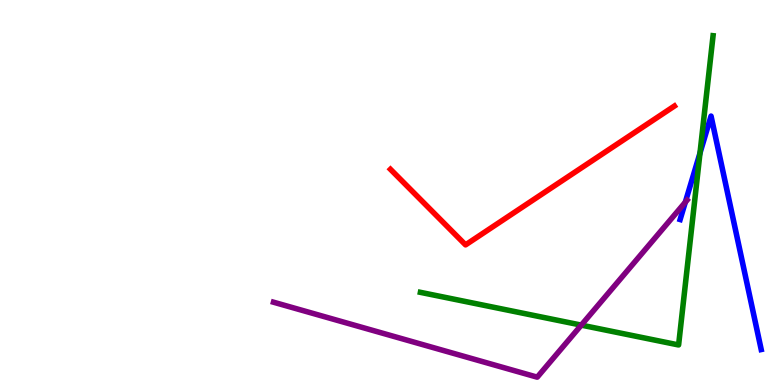[{'lines': ['blue', 'red'], 'intersections': []}, {'lines': ['green', 'red'], 'intersections': []}, {'lines': ['purple', 'red'], 'intersections': []}, {'lines': ['blue', 'green'], 'intersections': [{'x': 9.03, 'y': 6.02}]}, {'lines': ['blue', 'purple'], 'intersections': [{'x': 8.84, 'y': 4.75}]}, {'lines': ['green', 'purple'], 'intersections': [{'x': 7.5, 'y': 1.56}]}]